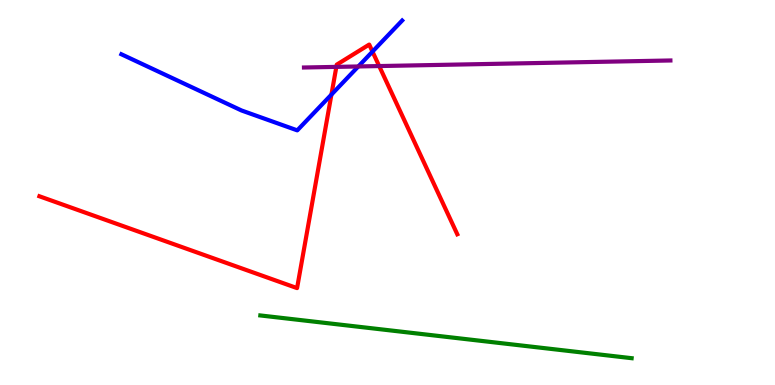[{'lines': ['blue', 'red'], 'intersections': [{'x': 4.28, 'y': 7.54}, {'x': 4.81, 'y': 8.66}]}, {'lines': ['green', 'red'], 'intersections': []}, {'lines': ['purple', 'red'], 'intersections': [{'x': 4.34, 'y': 8.26}, {'x': 4.89, 'y': 8.28}]}, {'lines': ['blue', 'green'], 'intersections': []}, {'lines': ['blue', 'purple'], 'intersections': [{'x': 4.62, 'y': 8.27}]}, {'lines': ['green', 'purple'], 'intersections': []}]